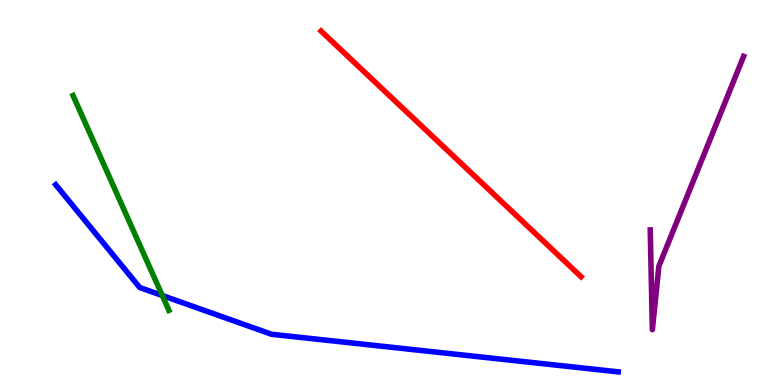[{'lines': ['blue', 'red'], 'intersections': []}, {'lines': ['green', 'red'], 'intersections': []}, {'lines': ['purple', 'red'], 'intersections': []}, {'lines': ['blue', 'green'], 'intersections': [{'x': 2.09, 'y': 2.32}]}, {'lines': ['blue', 'purple'], 'intersections': []}, {'lines': ['green', 'purple'], 'intersections': []}]